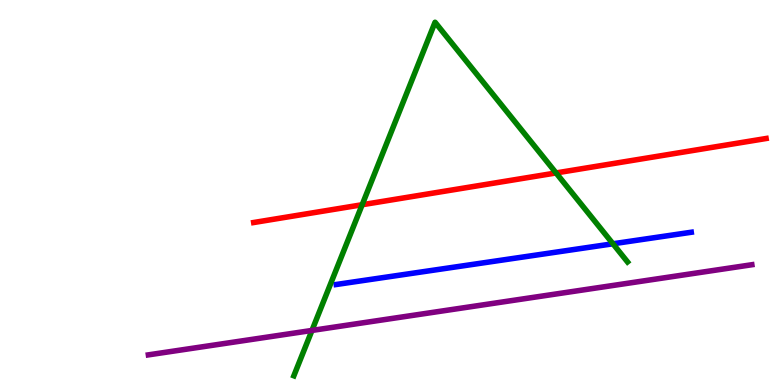[{'lines': ['blue', 'red'], 'intersections': []}, {'lines': ['green', 'red'], 'intersections': [{'x': 4.67, 'y': 4.68}, {'x': 7.18, 'y': 5.51}]}, {'lines': ['purple', 'red'], 'intersections': []}, {'lines': ['blue', 'green'], 'intersections': [{'x': 7.91, 'y': 3.67}]}, {'lines': ['blue', 'purple'], 'intersections': []}, {'lines': ['green', 'purple'], 'intersections': [{'x': 4.03, 'y': 1.42}]}]